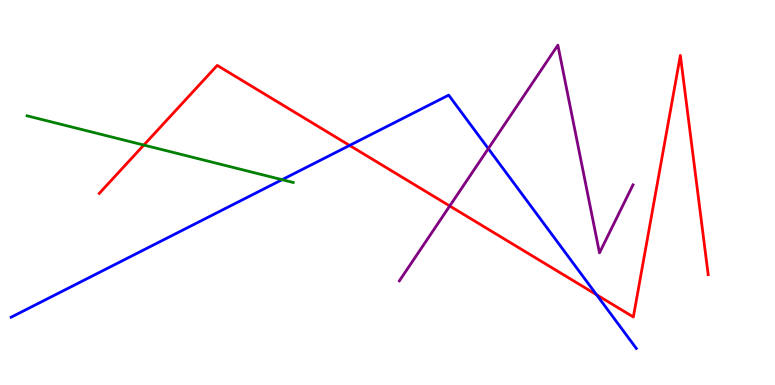[{'lines': ['blue', 'red'], 'intersections': [{'x': 4.51, 'y': 6.22}, {'x': 7.7, 'y': 2.34}]}, {'lines': ['green', 'red'], 'intersections': [{'x': 1.86, 'y': 6.23}]}, {'lines': ['purple', 'red'], 'intersections': [{'x': 5.8, 'y': 4.65}]}, {'lines': ['blue', 'green'], 'intersections': [{'x': 3.64, 'y': 5.33}]}, {'lines': ['blue', 'purple'], 'intersections': [{'x': 6.3, 'y': 6.14}]}, {'lines': ['green', 'purple'], 'intersections': []}]